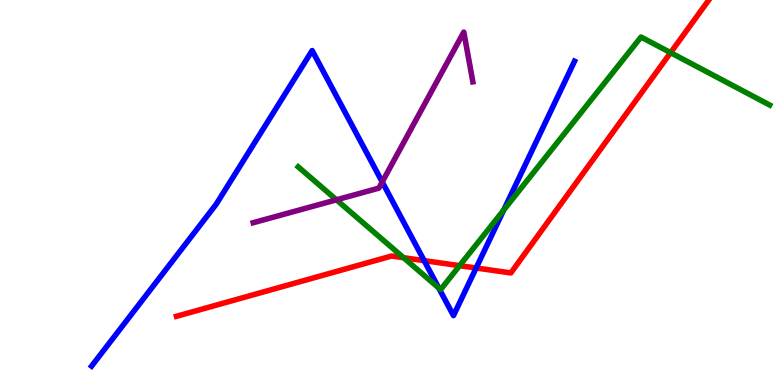[{'lines': ['blue', 'red'], 'intersections': [{'x': 5.47, 'y': 3.23}, {'x': 6.14, 'y': 3.04}]}, {'lines': ['green', 'red'], 'intersections': [{'x': 5.21, 'y': 3.31}, {'x': 5.93, 'y': 3.1}, {'x': 8.65, 'y': 8.63}]}, {'lines': ['purple', 'red'], 'intersections': []}, {'lines': ['blue', 'green'], 'intersections': [{'x': 5.66, 'y': 2.52}, {'x': 6.5, 'y': 4.54}]}, {'lines': ['blue', 'purple'], 'intersections': [{'x': 4.93, 'y': 5.27}]}, {'lines': ['green', 'purple'], 'intersections': [{'x': 4.34, 'y': 4.81}]}]